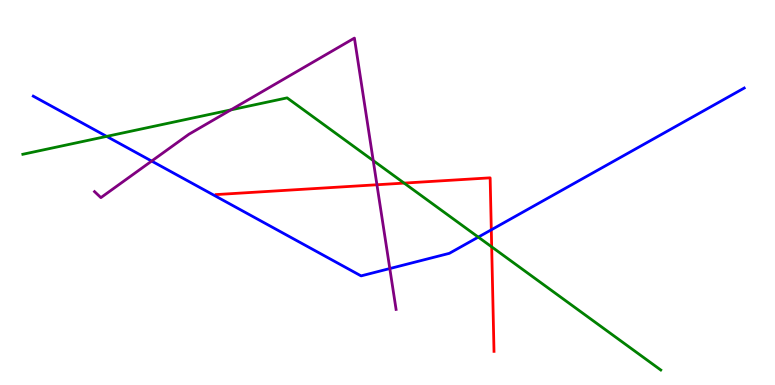[{'lines': ['blue', 'red'], 'intersections': [{'x': 6.34, 'y': 4.03}]}, {'lines': ['green', 'red'], 'intersections': [{'x': 5.21, 'y': 5.24}, {'x': 6.34, 'y': 3.59}]}, {'lines': ['purple', 'red'], 'intersections': [{'x': 4.86, 'y': 5.2}]}, {'lines': ['blue', 'green'], 'intersections': [{'x': 1.38, 'y': 6.46}, {'x': 6.17, 'y': 3.84}]}, {'lines': ['blue', 'purple'], 'intersections': [{'x': 1.96, 'y': 5.82}, {'x': 5.03, 'y': 3.02}]}, {'lines': ['green', 'purple'], 'intersections': [{'x': 2.98, 'y': 7.15}, {'x': 4.82, 'y': 5.83}]}]